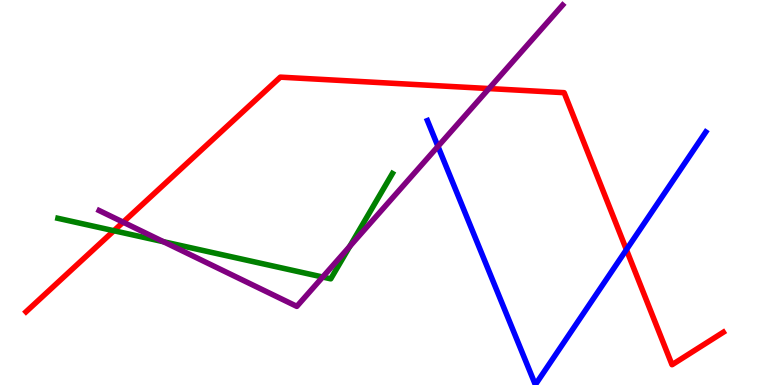[{'lines': ['blue', 'red'], 'intersections': [{'x': 8.08, 'y': 3.51}]}, {'lines': ['green', 'red'], 'intersections': [{'x': 1.47, 'y': 4.01}]}, {'lines': ['purple', 'red'], 'intersections': [{'x': 1.59, 'y': 4.23}, {'x': 6.31, 'y': 7.7}]}, {'lines': ['blue', 'green'], 'intersections': []}, {'lines': ['blue', 'purple'], 'intersections': [{'x': 5.65, 'y': 6.2}]}, {'lines': ['green', 'purple'], 'intersections': [{'x': 2.11, 'y': 3.72}, {'x': 4.16, 'y': 2.8}, {'x': 4.51, 'y': 3.6}]}]